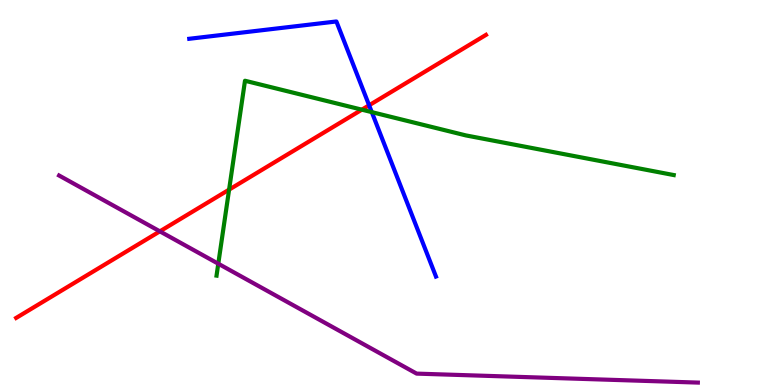[{'lines': ['blue', 'red'], 'intersections': [{'x': 4.76, 'y': 7.27}]}, {'lines': ['green', 'red'], 'intersections': [{'x': 2.96, 'y': 5.07}, {'x': 4.67, 'y': 7.15}]}, {'lines': ['purple', 'red'], 'intersections': [{'x': 2.06, 'y': 3.99}]}, {'lines': ['blue', 'green'], 'intersections': [{'x': 4.8, 'y': 7.09}]}, {'lines': ['blue', 'purple'], 'intersections': []}, {'lines': ['green', 'purple'], 'intersections': [{'x': 2.82, 'y': 3.15}]}]